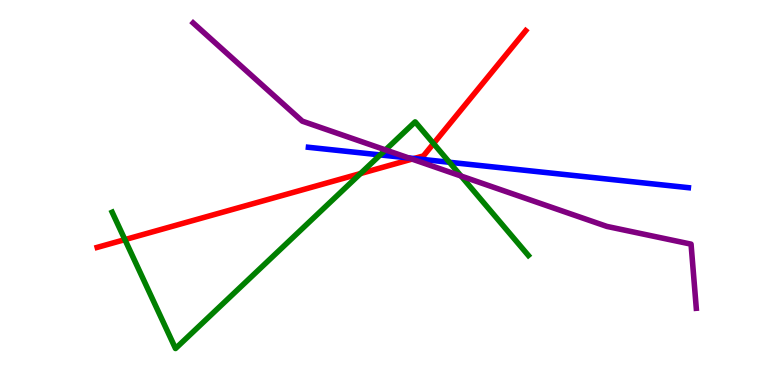[{'lines': ['blue', 'red'], 'intersections': [{'x': 5.34, 'y': 5.88}]}, {'lines': ['green', 'red'], 'intersections': [{'x': 1.61, 'y': 3.78}, {'x': 4.65, 'y': 5.49}, {'x': 5.59, 'y': 6.27}]}, {'lines': ['purple', 'red'], 'intersections': [{'x': 5.32, 'y': 5.87}]}, {'lines': ['blue', 'green'], 'intersections': [{'x': 4.91, 'y': 5.98}, {'x': 5.8, 'y': 5.79}]}, {'lines': ['blue', 'purple'], 'intersections': [{'x': 5.27, 'y': 5.9}]}, {'lines': ['green', 'purple'], 'intersections': [{'x': 4.97, 'y': 6.11}, {'x': 5.95, 'y': 5.43}]}]